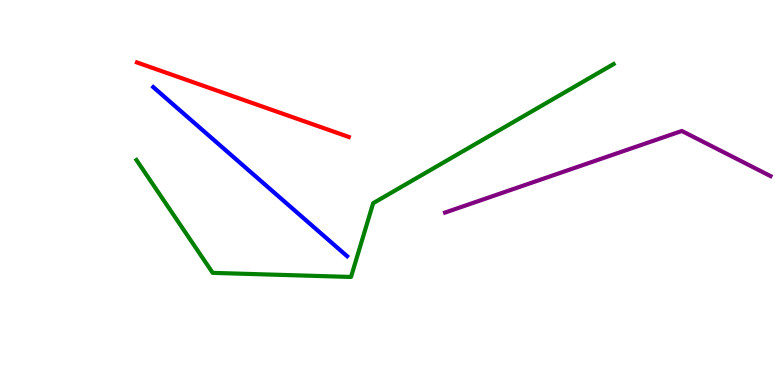[{'lines': ['blue', 'red'], 'intersections': []}, {'lines': ['green', 'red'], 'intersections': []}, {'lines': ['purple', 'red'], 'intersections': []}, {'lines': ['blue', 'green'], 'intersections': []}, {'lines': ['blue', 'purple'], 'intersections': []}, {'lines': ['green', 'purple'], 'intersections': []}]